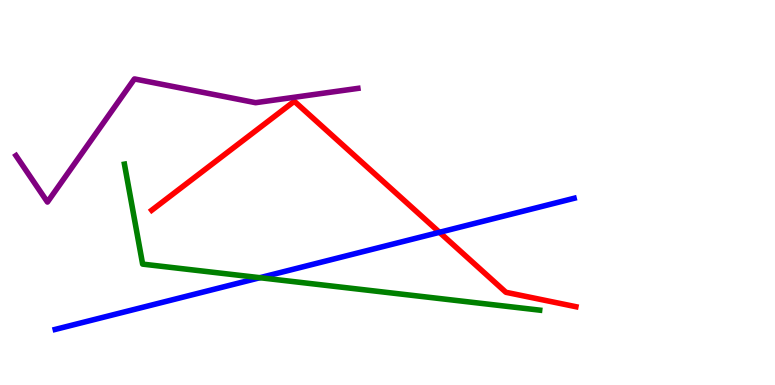[{'lines': ['blue', 'red'], 'intersections': [{'x': 5.67, 'y': 3.97}]}, {'lines': ['green', 'red'], 'intersections': []}, {'lines': ['purple', 'red'], 'intersections': []}, {'lines': ['blue', 'green'], 'intersections': [{'x': 3.35, 'y': 2.79}]}, {'lines': ['blue', 'purple'], 'intersections': []}, {'lines': ['green', 'purple'], 'intersections': []}]